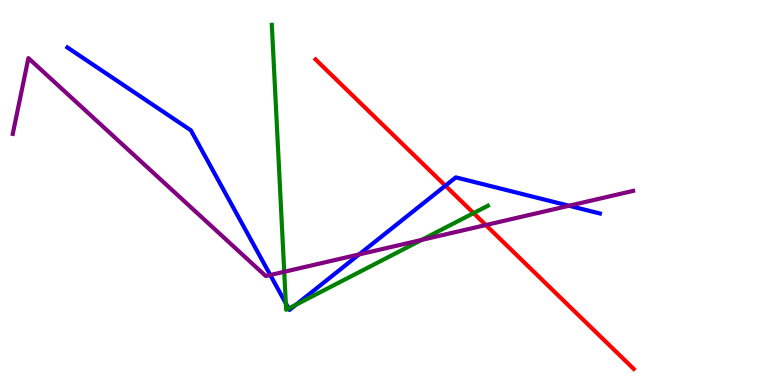[{'lines': ['blue', 'red'], 'intersections': [{'x': 5.75, 'y': 5.18}]}, {'lines': ['green', 'red'], 'intersections': [{'x': 6.11, 'y': 4.46}]}, {'lines': ['purple', 'red'], 'intersections': [{'x': 6.27, 'y': 4.15}]}, {'lines': ['blue', 'green'], 'intersections': [{'x': 3.69, 'y': 2.12}, {'x': 3.72, 'y': 1.99}, {'x': 3.82, 'y': 2.09}]}, {'lines': ['blue', 'purple'], 'intersections': [{'x': 3.49, 'y': 2.86}, {'x': 4.63, 'y': 3.39}, {'x': 7.34, 'y': 4.66}]}, {'lines': ['green', 'purple'], 'intersections': [{'x': 3.67, 'y': 2.94}, {'x': 5.44, 'y': 3.77}]}]